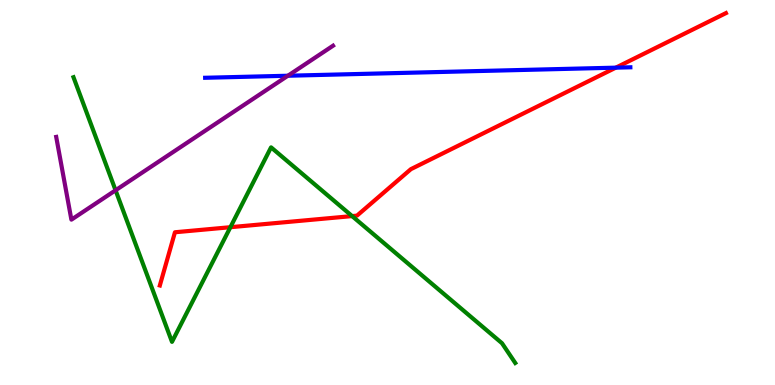[{'lines': ['blue', 'red'], 'intersections': [{'x': 7.95, 'y': 8.24}]}, {'lines': ['green', 'red'], 'intersections': [{'x': 2.97, 'y': 4.1}, {'x': 4.54, 'y': 4.39}]}, {'lines': ['purple', 'red'], 'intersections': []}, {'lines': ['blue', 'green'], 'intersections': []}, {'lines': ['blue', 'purple'], 'intersections': [{'x': 3.71, 'y': 8.03}]}, {'lines': ['green', 'purple'], 'intersections': [{'x': 1.49, 'y': 5.06}]}]